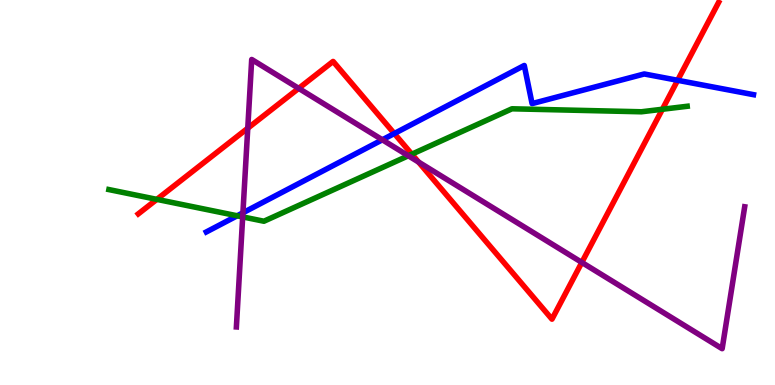[{'lines': ['blue', 'red'], 'intersections': [{'x': 5.09, 'y': 6.53}, {'x': 8.74, 'y': 7.91}]}, {'lines': ['green', 'red'], 'intersections': [{'x': 2.02, 'y': 4.82}, {'x': 5.31, 'y': 6.0}, {'x': 8.55, 'y': 7.16}]}, {'lines': ['purple', 'red'], 'intersections': [{'x': 3.2, 'y': 6.67}, {'x': 3.85, 'y': 7.7}, {'x': 5.4, 'y': 5.79}, {'x': 7.51, 'y': 3.18}]}, {'lines': ['blue', 'green'], 'intersections': [{'x': 3.06, 'y': 4.4}]}, {'lines': ['blue', 'purple'], 'intersections': [{'x': 3.13, 'y': 4.47}, {'x': 4.93, 'y': 6.37}]}, {'lines': ['green', 'purple'], 'intersections': [{'x': 3.13, 'y': 4.37}, {'x': 5.27, 'y': 5.95}]}]